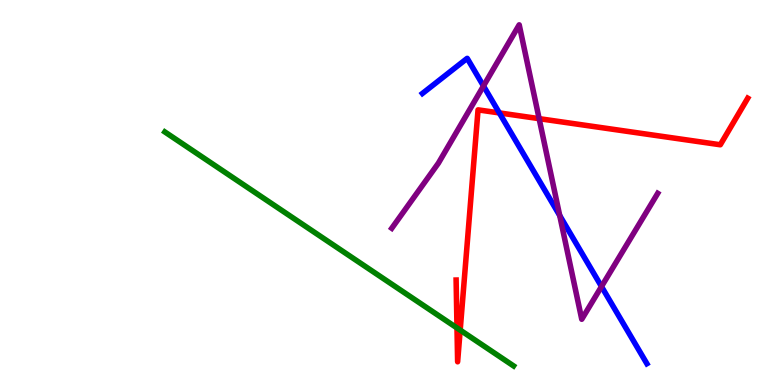[{'lines': ['blue', 'red'], 'intersections': [{'x': 6.44, 'y': 7.07}]}, {'lines': ['green', 'red'], 'intersections': [{'x': 5.9, 'y': 1.48}, {'x': 5.94, 'y': 1.43}]}, {'lines': ['purple', 'red'], 'intersections': [{'x': 6.96, 'y': 6.92}]}, {'lines': ['blue', 'green'], 'intersections': []}, {'lines': ['blue', 'purple'], 'intersections': [{'x': 6.24, 'y': 7.77}, {'x': 7.22, 'y': 4.4}, {'x': 7.76, 'y': 2.56}]}, {'lines': ['green', 'purple'], 'intersections': []}]